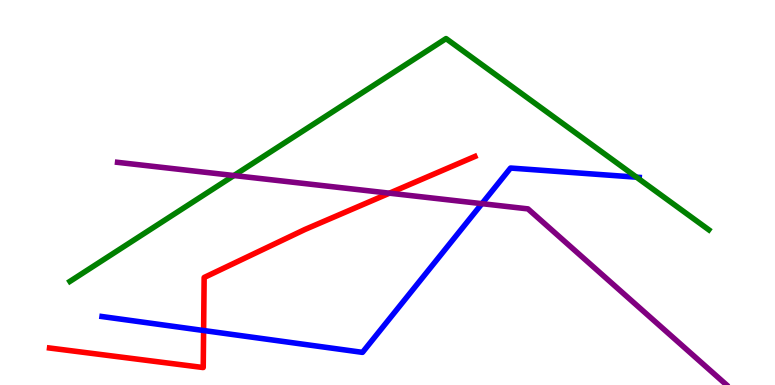[{'lines': ['blue', 'red'], 'intersections': [{'x': 2.63, 'y': 1.42}]}, {'lines': ['green', 'red'], 'intersections': []}, {'lines': ['purple', 'red'], 'intersections': [{'x': 5.03, 'y': 4.98}]}, {'lines': ['blue', 'green'], 'intersections': [{'x': 8.21, 'y': 5.4}]}, {'lines': ['blue', 'purple'], 'intersections': [{'x': 6.22, 'y': 4.71}]}, {'lines': ['green', 'purple'], 'intersections': [{'x': 3.02, 'y': 5.44}]}]